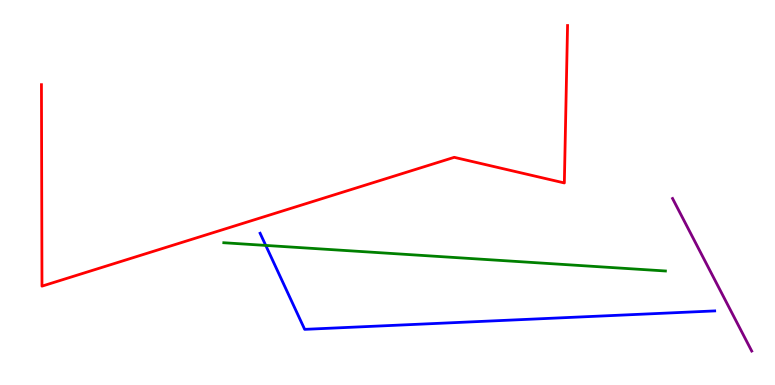[{'lines': ['blue', 'red'], 'intersections': []}, {'lines': ['green', 'red'], 'intersections': []}, {'lines': ['purple', 'red'], 'intersections': []}, {'lines': ['blue', 'green'], 'intersections': [{'x': 3.43, 'y': 3.63}]}, {'lines': ['blue', 'purple'], 'intersections': []}, {'lines': ['green', 'purple'], 'intersections': []}]